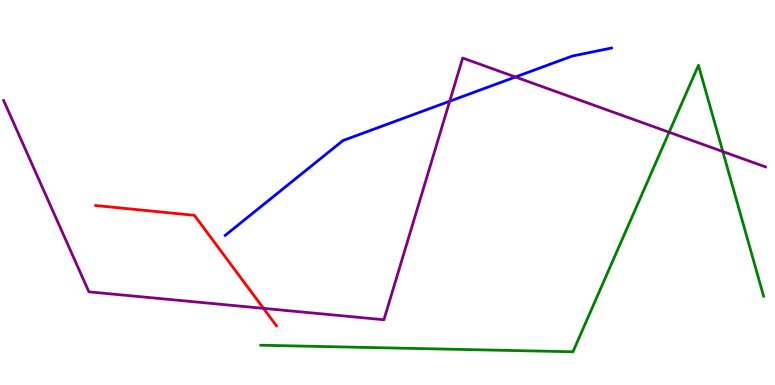[{'lines': ['blue', 'red'], 'intersections': []}, {'lines': ['green', 'red'], 'intersections': []}, {'lines': ['purple', 'red'], 'intersections': [{'x': 3.4, 'y': 1.99}]}, {'lines': ['blue', 'green'], 'intersections': []}, {'lines': ['blue', 'purple'], 'intersections': [{'x': 5.8, 'y': 7.37}, {'x': 6.65, 'y': 8.0}]}, {'lines': ['green', 'purple'], 'intersections': [{'x': 8.63, 'y': 6.56}, {'x': 9.33, 'y': 6.06}]}]